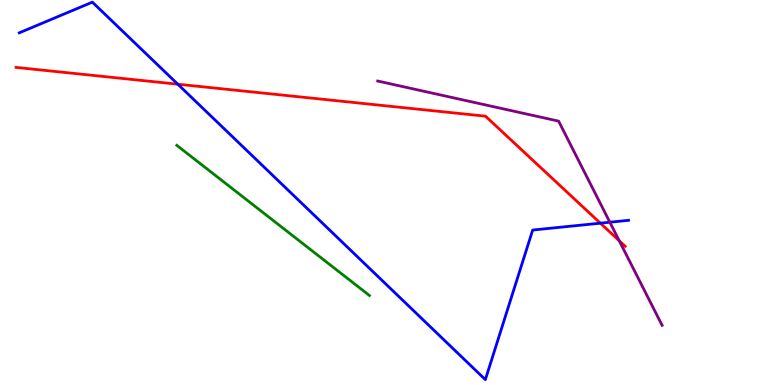[{'lines': ['blue', 'red'], 'intersections': [{'x': 2.29, 'y': 7.81}, {'x': 7.75, 'y': 4.2}]}, {'lines': ['green', 'red'], 'intersections': []}, {'lines': ['purple', 'red'], 'intersections': [{'x': 7.99, 'y': 3.75}]}, {'lines': ['blue', 'green'], 'intersections': []}, {'lines': ['blue', 'purple'], 'intersections': [{'x': 7.87, 'y': 4.23}]}, {'lines': ['green', 'purple'], 'intersections': []}]